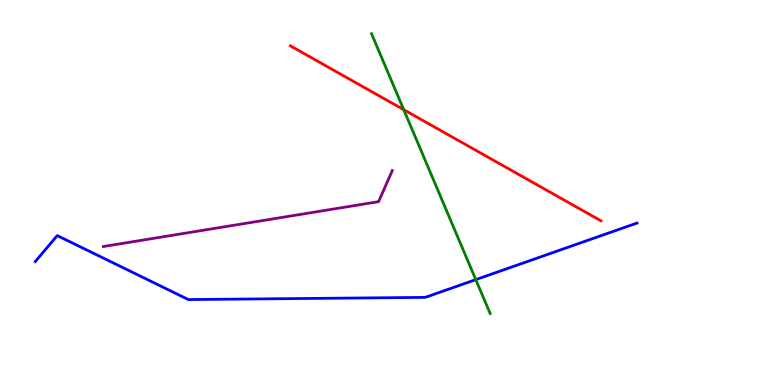[{'lines': ['blue', 'red'], 'intersections': []}, {'lines': ['green', 'red'], 'intersections': [{'x': 5.21, 'y': 7.15}]}, {'lines': ['purple', 'red'], 'intersections': []}, {'lines': ['blue', 'green'], 'intersections': [{'x': 6.14, 'y': 2.74}]}, {'lines': ['blue', 'purple'], 'intersections': []}, {'lines': ['green', 'purple'], 'intersections': []}]